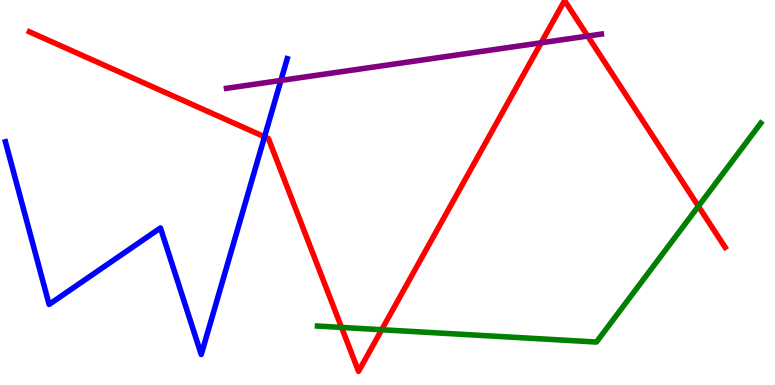[{'lines': ['blue', 'red'], 'intersections': [{'x': 3.41, 'y': 6.45}]}, {'lines': ['green', 'red'], 'intersections': [{'x': 4.41, 'y': 1.5}, {'x': 4.93, 'y': 1.44}, {'x': 9.01, 'y': 4.64}]}, {'lines': ['purple', 'red'], 'intersections': [{'x': 6.98, 'y': 8.89}, {'x': 7.58, 'y': 9.06}]}, {'lines': ['blue', 'green'], 'intersections': []}, {'lines': ['blue', 'purple'], 'intersections': [{'x': 3.62, 'y': 7.91}]}, {'lines': ['green', 'purple'], 'intersections': []}]